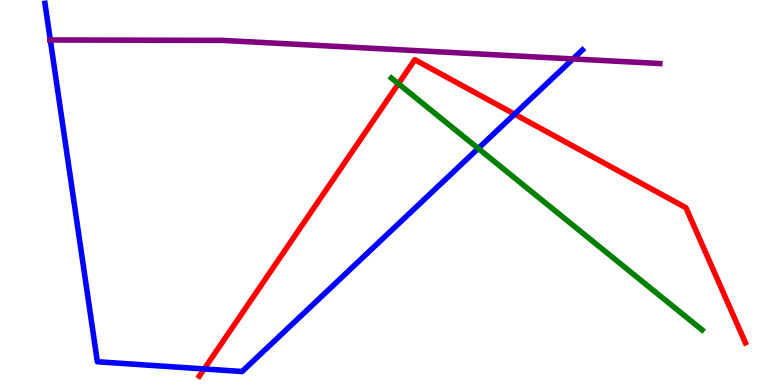[{'lines': ['blue', 'red'], 'intersections': [{'x': 2.63, 'y': 0.417}, {'x': 6.64, 'y': 7.04}]}, {'lines': ['green', 'red'], 'intersections': [{'x': 5.14, 'y': 7.82}]}, {'lines': ['purple', 'red'], 'intersections': []}, {'lines': ['blue', 'green'], 'intersections': [{'x': 6.17, 'y': 6.14}]}, {'lines': ['blue', 'purple'], 'intersections': [{'x': 0.649, 'y': 8.96}, {'x': 7.39, 'y': 8.47}]}, {'lines': ['green', 'purple'], 'intersections': []}]